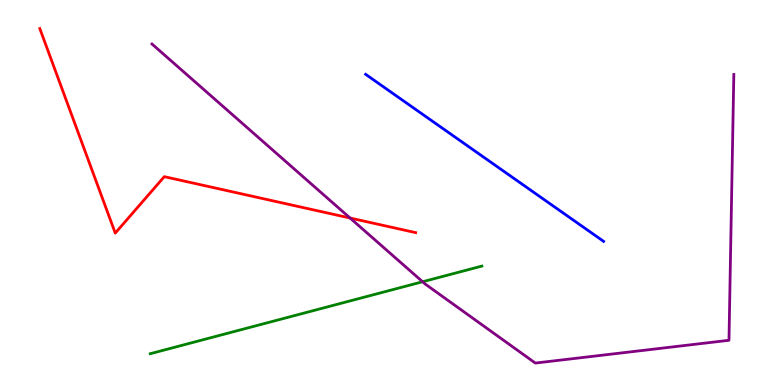[{'lines': ['blue', 'red'], 'intersections': []}, {'lines': ['green', 'red'], 'intersections': []}, {'lines': ['purple', 'red'], 'intersections': [{'x': 4.52, 'y': 4.34}]}, {'lines': ['blue', 'green'], 'intersections': []}, {'lines': ['blue', 'purple'], 'intersections': []}, {'lines': ['green', 'purple'], 'intersections': [{'x': 5.45, 'y': 2.68}]}]